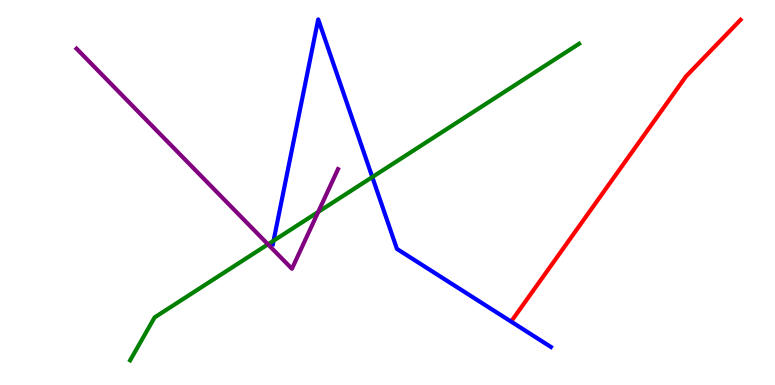[{'lines': ['blue', 'red'], 'intersections': []}, {'lines': ['green', 'red'], 'intersections': []}, {'lines': ['purple', 'red'], 'intersections': []}, {'lines': ['blue', 'green'], 'intersections': [{'x': 3.53, 'y': 3.75}, {'x': 4.8, 'y': 5.4}]}, {'lines': ['blue', 'purple'], 'intersections': []}, {'lines': ['green', 'purple'], 'intersections': [{'x': 3.46, 'y': 3.65}, {'x': 4.11, 'y': 4.5}]}]